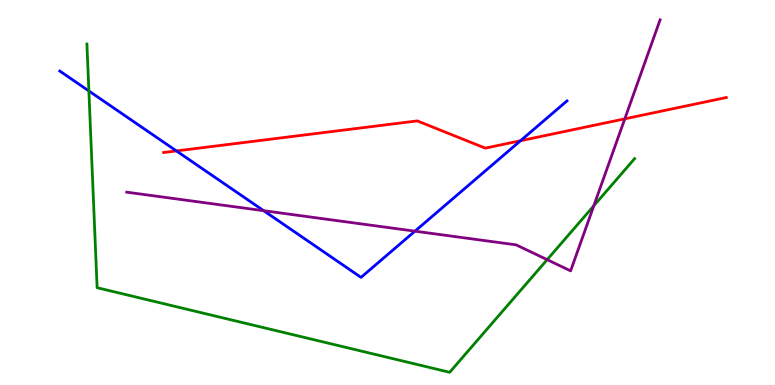[{'lines': ['blue', 'red'], 'intersections': [{'x': 2.28, 'y': 6.08}, {'x': 6.72, 'y': 6.34}]}, {'lines': ['green', 'red'], 'intersections': []}, {'lines': ['purple', 'red'], 'intersections': [{'x': 8.06, 'y': 6.91}]}, {'lines': ['blue', 'green'], 'intersections': [{'x': 1.15, 'y': 7.64}]}, {'lines': ['blue', 'purple'], 'intersections': [{'x': 3.4, 'y': 4.53}, {'x': 5.35, 'y': 4.0}]}, {'lines': ['green', 'purple'], 'intersections': [{'x': 7.06, 'y': 3.26}, {'x': 7.66, 'y': 4.65}]}]